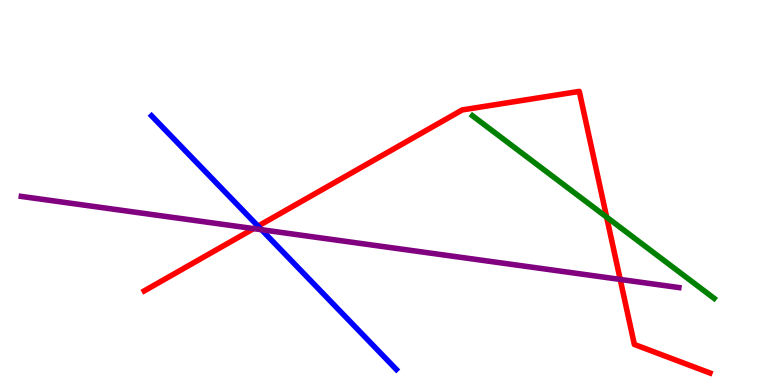[{'lines': ['blue', 'red'], 'intersections': [{'x': 3.33, 'y': 4.13}]}, {'lines': ['green', 'red'], 'intersections': [{'x': 7.83, 'y': 4.36}]}, {'lines': ['purple', 'red'], 'intersections': [{'x': 3.27, 'y': 4.06}, {'x': 8.0, 'y': 2.74}]}, {'lines': ['blue', 'green'], 'intersections': []}, {'lines': ['blue', 'purple'], 'intersections': [{'x': 3.37, 'y': 4.03}]}, {'lines': ['green', 'purple'], 'intersections': []}]